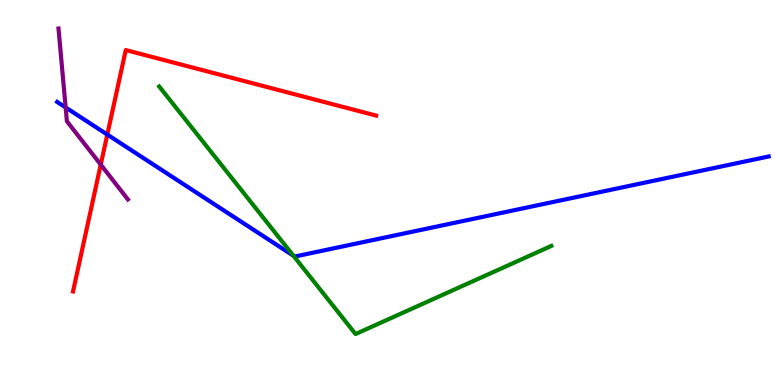[{'lines': ['blue', 'red'], 'intersections': [{'x': 1.38, 'y': 6.5}]}, {'lines': ['green', 'red'], 'intersections': []}, {'lines': ['purple', 'red'], 'intersections': [{'x': 1.3, 'y': 5.72}]}, {'lines': ['blue', 'green'], 'intersections': [{'x': 3.79, 'y': 3.36}]}, {'lines': ['blue', 'purple'], 'intersections': [{'x': 0.847, 'y': 7.21}]}, {'lines': ['green', 'purple'], 'intersections': []}]